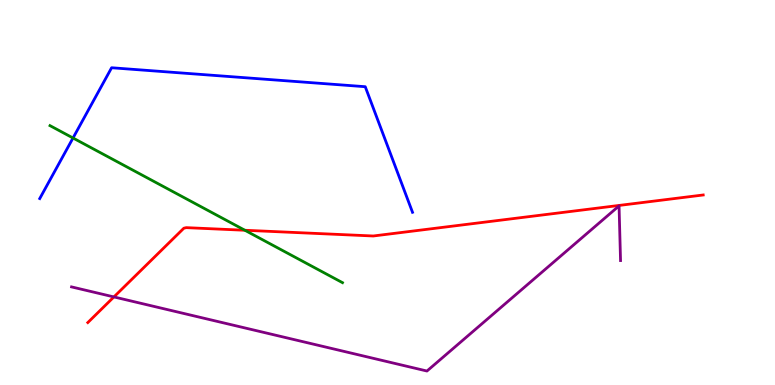[{'lines': ['blue', 'red'], 'intersections': []}, {'lines': ['green', 'red'], 'intersections': [{'x': 3.16, 'y': 4.02}]}, {'lines': ['purple', 'red'], 'intersections': [{'x': 1.47, 'y': 2.29}]}, {'lines': ['blue', 'green'], 'intersections': [{'x': 0.942, 'y': 6.42}]}, {'lines': ['blue', 'purple'], 'intersections': []}, {'lines': ['green', 'purple'], 'intersections': []}]